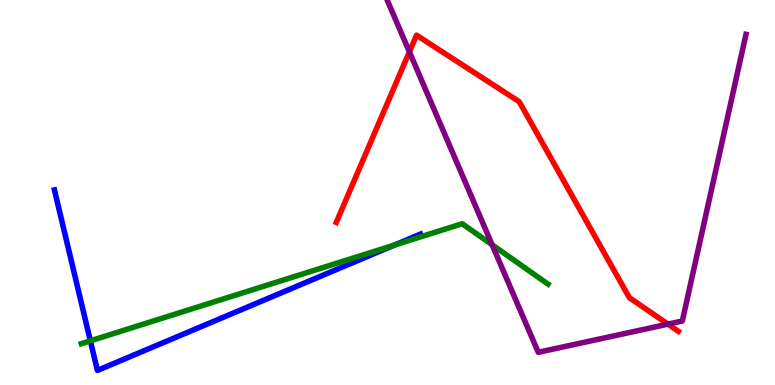[{'lines': ['blue', 'red'], 'intersections': []}, {'lines': ['green', 'red'], 'intersections': []}, {'lines': ['purple', 'red'], 'intersections': [{'x': 5.28, 'y': 8.65}, {'x': 8.62, 'y': 1.58}]}, {'lines': ['blue', 'green'], 'intersections': [{'x': 1.17, 'y': 1.15}, {'x': 5.09, 'y': 3.64}]}, {'lines': ['blue', 'purple'], 'intersections': []}, {'lines': ['green', 'purple'], 'intersections': [{'x': 6.35, 'y': 3.64}]}]